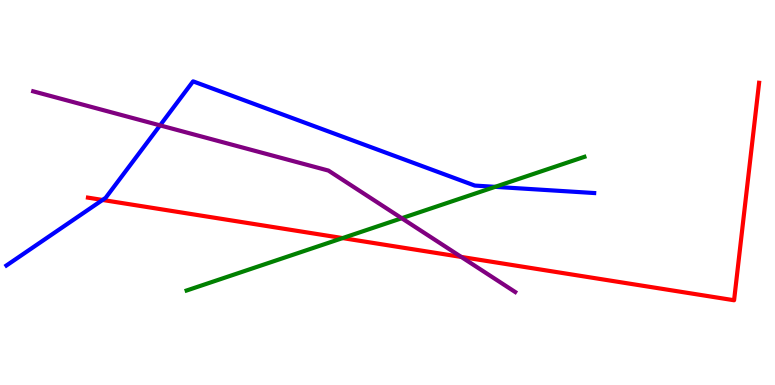[{'lines': ['blue', 'red'], 'intersections': [{'x': 1.32, 'y': 4.81}]}, {'lines': ['green', 'red'], 'intersections': [{'x': 4.42, 'y': 3.82}]}, {'lines': ['purple', 'red'], 'intersections': [{'x': 5.95, 'y': 3.33}]}, {'lines': ['blue', 'green'], 'intersections': [{'x': 6.39, 'y': 5.15}]}, {'lines': ['blue', 'purple'], 'intersections': [{'x': 2.07, 'y': 6.74}]}, {'lines': ['green', 'purple'], 'intersections': [{'x': 5.18, 'y': 4.33}]}]